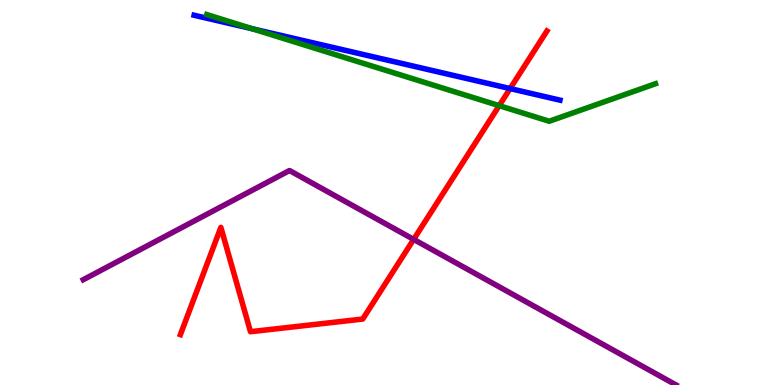[{'lines': ['blue', 'red'], 'intersections': [{'x': 6.58, 'y': 7.7}]}, {'lines': ['green', 'red'], 'intersections': [{'x': 6.44, 'y': 7.26}]}, {'lines': ['purple', 'red'], 'intersections': [{'x': 5.34, 'y': 3.78}]}, {'lines': ['blue', 'green'], 'intersections': [{'x': 3.26, 'y': 9.25}]}, {'lines': ['blue', 'purple'], 'intersections': []}, {'lines': ['green', 'purple'], 'intersections': []}]